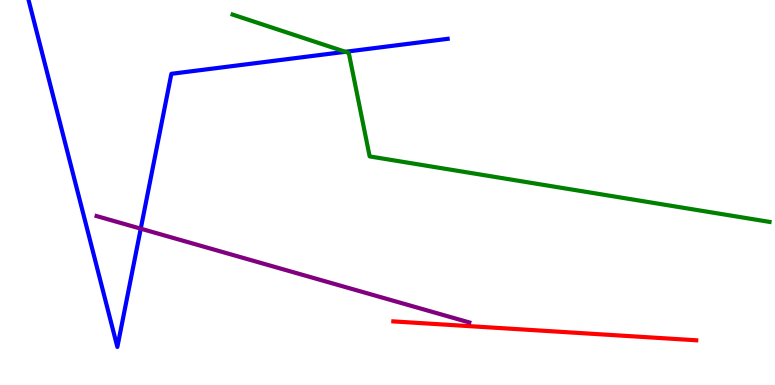[{'lines': ['blue', 'red'], 'intersections': []}, {'lines': ['green', 'red'], 'intersections': []}, {'lines': ['purple', 'red'], 'intersections': []}, {'lines': ['blue', 'green'], 'intersections': [{'x': 4.46, 'y': 8.65}]}, {'lines': ['blue', 'purple'], 'intersections': [{'x': 1.82, 'y': 4.06}]}, {'lines': ['green', 'purple'], 'intersections': []}]